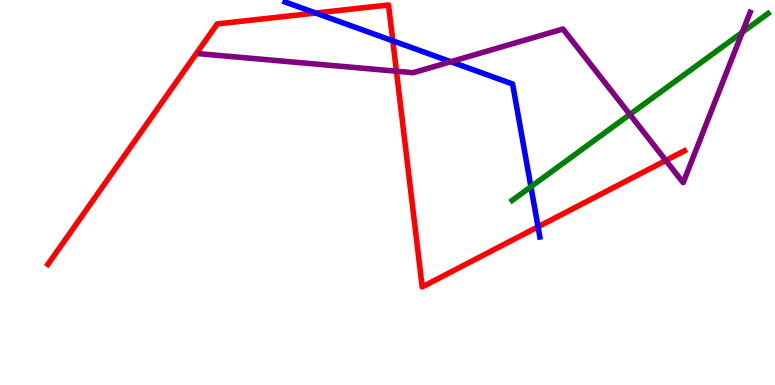[{'lines': ['blue', 'red'], 'intersections': [{'x': 4.07, 'y': 9.66}, {'x': 5.07, 'y': 8.94}, {'x': 6.94, 'y': 4.11}]}, {'lines': ['green', 'red'], 'intersections': []}, {'lines': ['purple', 'red'], 'intersections': [{'x': 5.12, 'y': 8.15}, {'x': 8.59, 'y': 5.83}]}, {'lines': ['blue', 'green'], 'intersections': [{'x': 6.85, 'y': 5.15}]}, {'lines': ['blue', 'purple'], 'intersections': [{'x': 5.82, 'y': 8.4}]}, {'lines': ['green', 'purple'], 'intersections': [{'x': 8.13, 'y': 7.03}, {'x': 9.58, 'y': 9.16}]}]